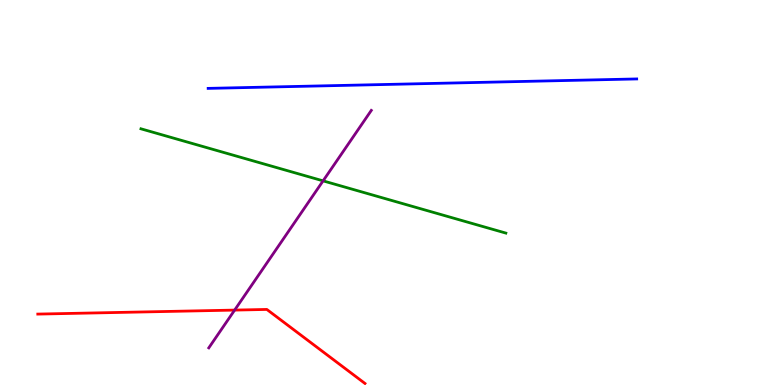[{'lines': ['blue', 'red'], 'intersections': []}, {'lines': ['green', 'red'], 'intersections': []}, {'lines': ['purple', 'red'], 'intersections': [{'x': 3.03, 'y': 1.95}]}, {'lines': ['blue', 'green'], 'intersections': []}, {'lines': ['blue', 'purple'], 'intersections': []}, {'lines': ['green', 'purple'], 'intersections': [{'x': 4.17, 'y': 5.3}]}]